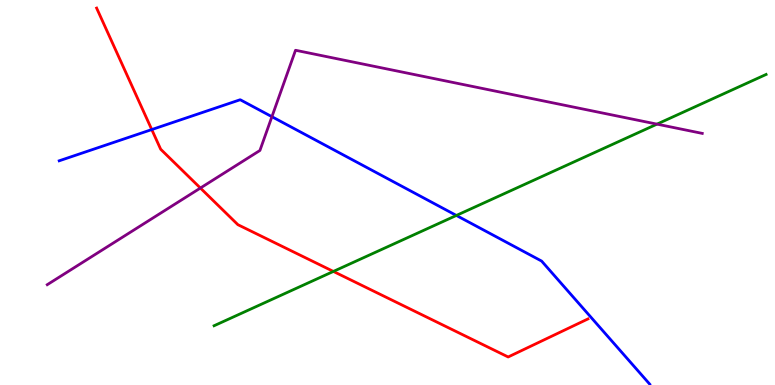[{'lines': ['blue', 'red'], 'intersections': [{'x': 1.96, 'y': 6.63}]}, {'lines': ['green', 'red'], 'intersections': [{'x': 4.3, 'y': 2.95}]}, {'lines': ['purple', 'red'], 'intersections': [{'x': 2.59, 'y': 5.12}]}, {'lines': ['blue', 'green'], 'intersections': [{'x': 5.89, 'y': 4.4}]}, {'lines': ['blue', 'purple'], 'intersections': [{'x': 3.51, 'y': 6.97}]}, {'lines': ['green', 'purple'], 'intersections': [{'x': 8.48, 'y': 6.78}]}]